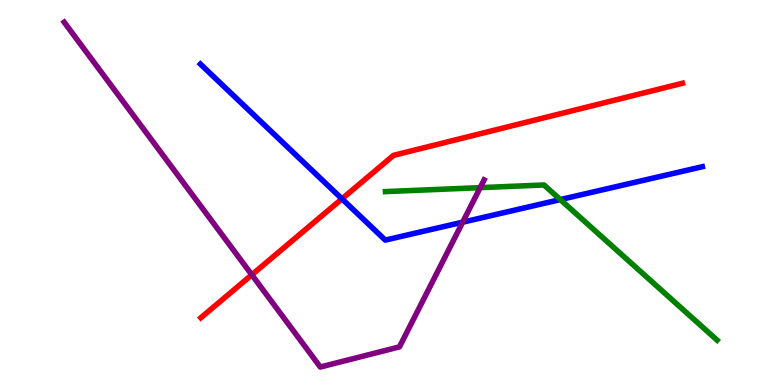[{'lines': ['blue', 'red'], 'intersections': [{'x': 4.41, 'y': 4.84}]}, {'lines': ['green', 'red'], 'intersections': []}, {'lines': ['purple', 'red'], 'intersections': [{'x': 3.25, 'y': 2.86}]}, {'lines': ['blue', 'green'], 'intersections': [{'x': 7.23, 'y': 4.82}]}, {'lines': ['blue', 'purple'], 'intersections': [{'x': 5.97, 'y': 4.23}]}, {'lines': ['green', 'purple'], 'intersections': [{'x': 6.2, 'y': 5.13}]}]